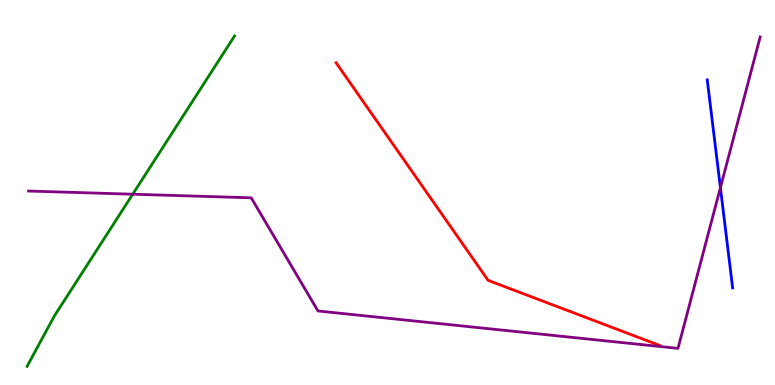[{'lines': ['blue', 'red'], 'intersections': []}, {'lines': ['green', 'red'], 'intersections': []}, {'lines': ['purple', 'red'], 'intersections': []}, {'lines': ['blue', 'green'], 'intersections': []}, {'lines': ['blue', 'purple'], 'intersections': [{'x': 9.3, 'y': 5.13}]}, {'lines': ['green', 'purple'], 'intersections': [{'x': 1.71, 'y': 4.96}]}]